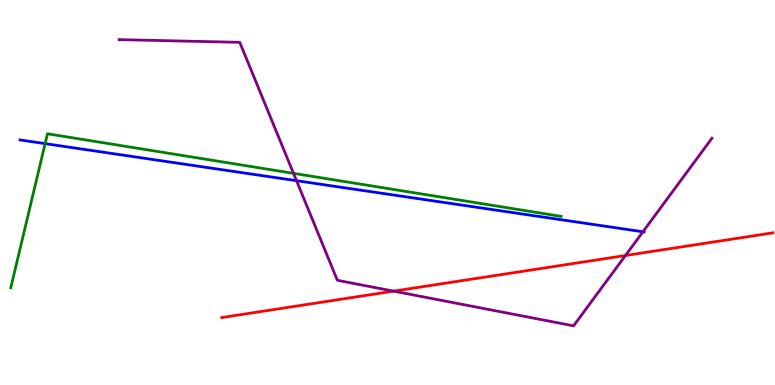[{'lines': ['blue', 'red'], 'intersections': []}, {'lines': ['green', 'red'], 'intersections': []}, {'lines': ['purple', 'red'], 'intersections': [{'x': 5.08, 'y': 2.44}, {'x': 8.07, 'y': 3.36}]}, {'lines': ['blue', 'green'], 'intersections': [{'x': 0.582, 'y': 6.27}]}, {'lines': ['blue', 'purple'], 'intersections': [{'x': 3.83, 'y': 5.31}, {'x': 8.3, 'y': 3.98}]}, {'lines': ['green', 'purple'], 'intersections': [{'x': 3.79, 'y': 5.5}]}]